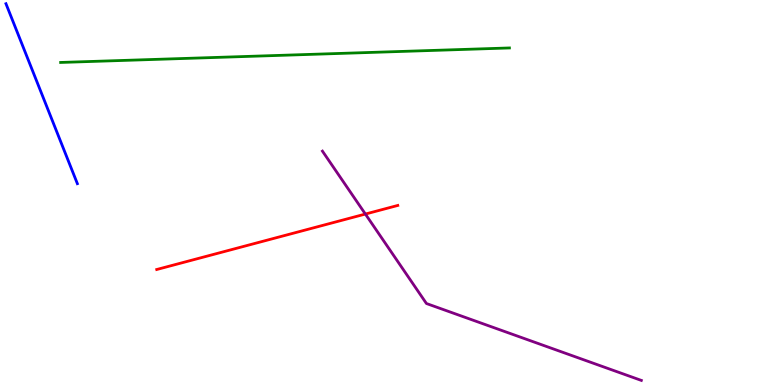[{'lines': ['blue', 'red'], 'intersections': []}, {'lines': ['green', 'red'], 'intersections': []}, {'lines': ['purple', 'red'], 'intersections': [{'x': 4.71, 'y': 4.44}]}, {'lines': ['blue', 'green'], 'intersections': []}, {'lines': ['blue', 'purple'], 'intersections': []}, {'lines': ['green', 'purple'], 'intersections': []}]